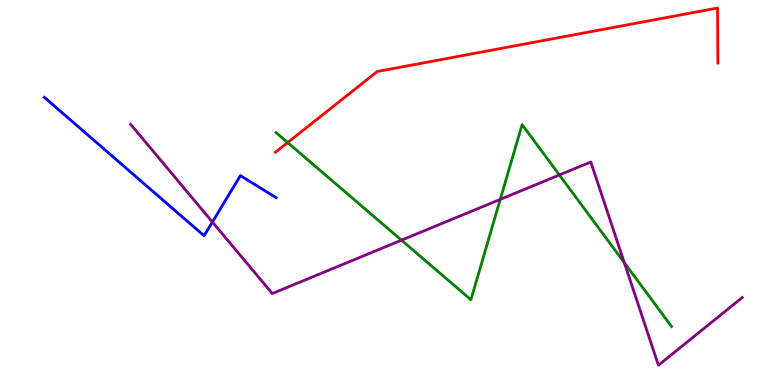[{'lines': ['blue', 'red'], 'intersections': []}, {'lines': ['green', 'red'], 'intersections': [{'x': 3.71, 'y': 6.3}]}, {'lines': ['purple', 'red'], 'intersections': []}, {'lines': ['blue', 'green'], 'intersections': []}, {'lines': ['blue', 'purple'], 'intersections': [{'x': 2.74, 'y': 4.23}]}, {'lines': ['green', 'purple'], 'intersections': [{'x': 5.18, 'y': 3.76}, {'x': 6.45, 'y': 4.82}, {'x': 7.22, 'y': 5.46}, {'x': 8.06, 'y': 3.18}]}]